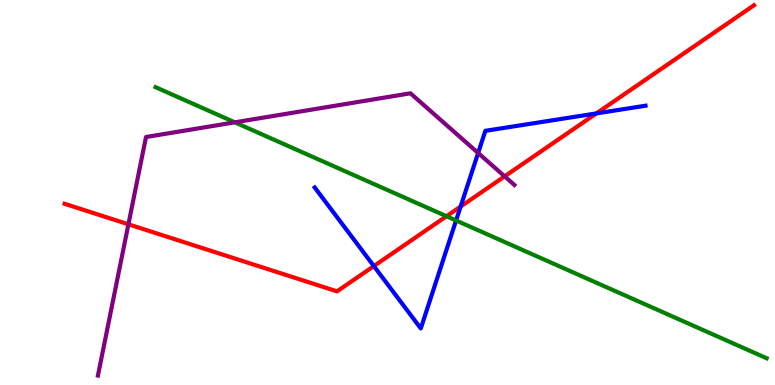[{'lines': ['blue', 'red'], 'intersections': [{'x': 4.82, 'y': 3.09}, {'x': 5.94, 'y': 4.64}, {'x': 7.69, 'y': 7.05}]}, {'lines': ['green', 'red'], 'intersections': [{'x': 5.76, 'y': 4.38}]}, {'lines': ['purple', 'red'], 'intersections': [{'x': 1.66, 'y': 4.17}, {'x': 6.51, 'y': 5.42}]}, {'lines': ['blue', 'green'], 'intersections': [{'x': 5.88, 'y': 4.27}]}, {'lines': ['blue', 'purple'], 'intersections': [{'x': 6.17, 'y': 6.03}]}, {'lines': ['green', 'purple'], 'intersections': [{'x': 3.03, 'y': 6.82}]}]